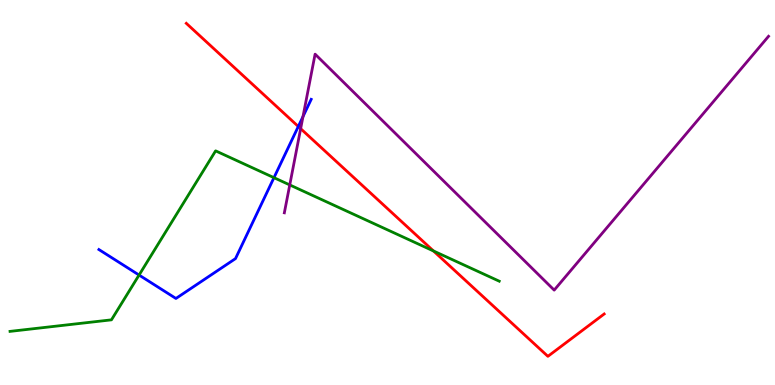[{'lines': ['blue', 'red'], 'intersections': [{'x': 3.85, 'y': 6.71}]}, {'lines': ['green', 'red'], 'intersections': [{'x': 5.59, 'y': 3.48}]}, {'lines': ['purple', 'red'], 'intersections': [{'x': 3.88, 'y': 6.66}]}, {'lines': ['blue', 'green'], 'intersections': [{'x': 1.79, 'y': 2.86}, {'x': 3.54, 'y': 5.39}]}, {'lines': ['blue', 'purple'], 'intersections': [{'x': 3.91, 'y': 6.97}]}, {'lines': ['green', 'purple'], 'intersections': [{'x': 3.74, 'y': 5.2}]}]